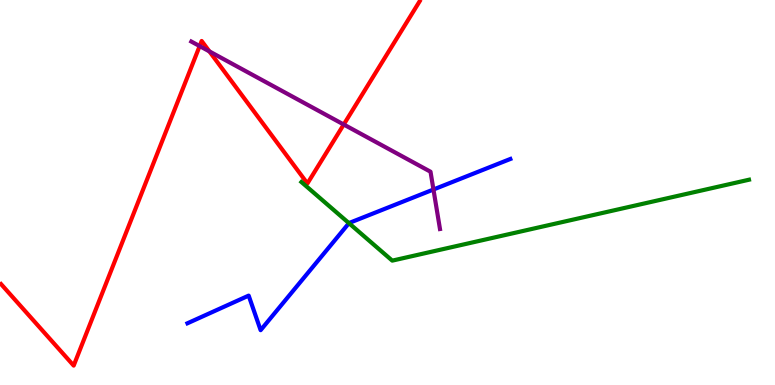[{'lines': ['blue', 'red'], 'intersections': []}, {'lines': ['green', 'red'], 'intersections': []}, {'lines': ['purple', 'red'], 'intersections': [{'x': 2.58, 'y': 8.8}, {'x': 2.7, 'y': 8.67}, {'x': 4.44, 'y': 6.77}]}, {'lines': ['blue', 'green'], 'intersections': [{'x': 4.5, 'y': 4.2}]}, {'lines': ['blue', 'purple'], 'intersections': [{'x': 5.59, 'y': 5.08}]}, {'lines': ['green', 'purple'], 'intersections': []}]